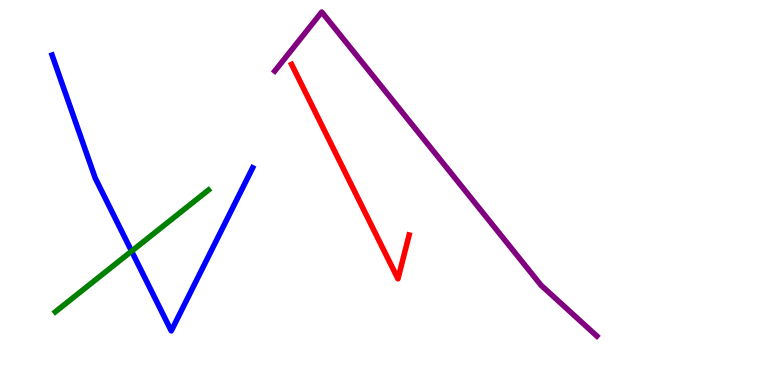[{'lines': ['blue', 'red'], 'intersections': []}, {'lines': ['green', 'red'], 'intersections': []}, {'lines': ['purple', 'red'], 'intersections': []}, {'lines': ['blue', 'green'], 'intersections': [{'x': 1.7, 'y': 3.48}]}, {'lines': ['blue', 'purple'], 'intersections': []}, {'lines': ['green', 'purple'], 'intersections': []}]